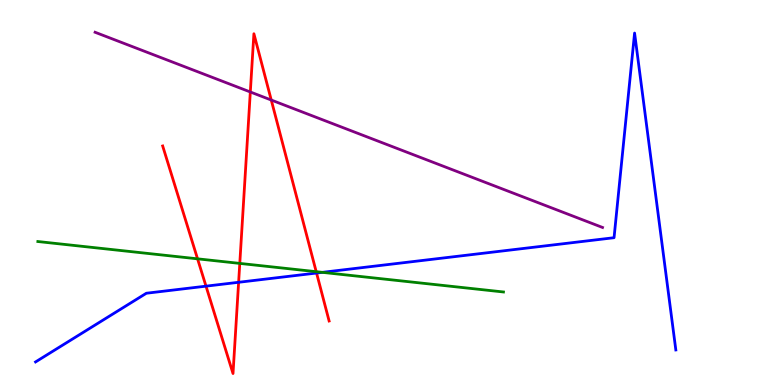[{'lines': ['blue', 'red'], 'intersections': [{'x': 2.66, 'y': 2.57}, {'x': 3.08, 'y': 2.67}, {'x': 4.08, 'y': 2.91}]}, {'lines': ['green', 'red'], 'intersections': [{'x': 2.55, 'y': 3.28}, {'x': 3.09, 'y': 3.16}, {'x': 4.08, 'y': 2.94}]}, {'lines': ['purple', 'red'], 'intersections': [{'x': 3.23, 'y': 7.61}, {'x': 3.5, 'y': 7.4}]}, {'lines': ['blue', 'green'], 'intersections': [{'x': 4.16, 'y': 2.93}]}, {'lines': ['blue', 'purple'], 'intersections': []}, {'lines': ['green', 'purple'], 'intersections': []}]